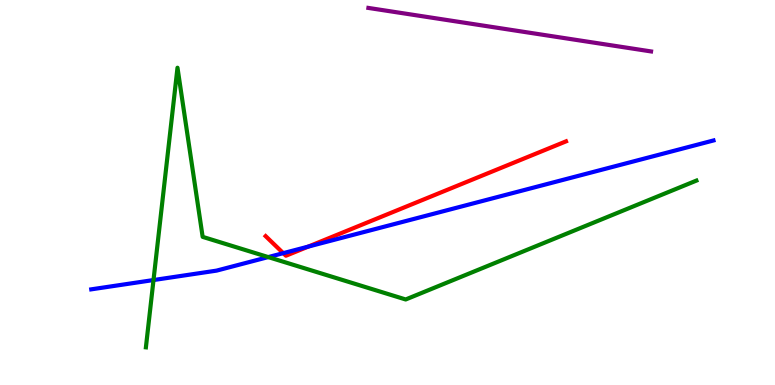[{'lines': ['blue', 'red'], 'intersections': [{'x': 3.65, 'y': 3.42}, {'x': 3.98, 'y': 3.59}]}, {'lines': ['green', 'red'], 'intersections': []}, {'lines': ['purple', 'red'], 'intersections': []}, {'lines': ['blue', 'green'], 'intersections': [{'x': 1.98, 'y': 2.73}, {'x': 3.46, 'y': 3.32}]}, {'lines': ['blue', 'purple'], 'intersections': []}, {'lines': ['green', 'purple'], 'intersections': []}]